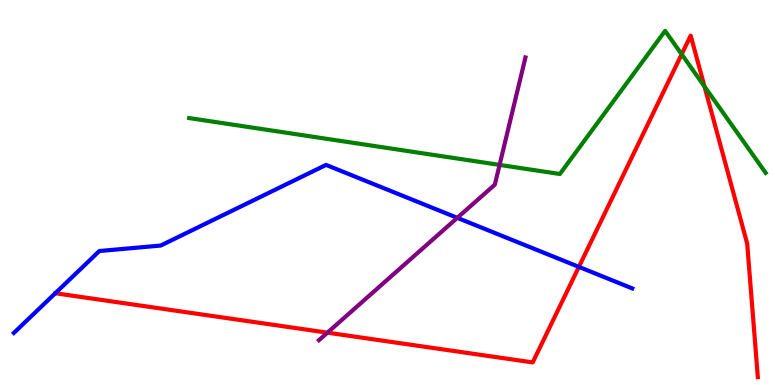[{'lines': ['blue', 'red'], 'intersections': [{'x': 7.47, 'y': 3.07}]}, {'lines': ['green', 'red'], 'intersections': [{'x': 8.8, 'y': 8.59}, {'x': 9.09, 'y': 7.75}]}, {'lines': ['purple', 'red'], 'intersections': [{'x': 4.22, 'y': 1.36}]}, {'lines': ['blue', 'green'], 'intersections': []}, {'lines': ['blue', 'purple'], 'intersections': [{'x': 5.9, 'y': 4.34}]}, {'lines': ['green', 'purple'], 'intersections': [{'x': 6.45, 'y': 5.72}]}]